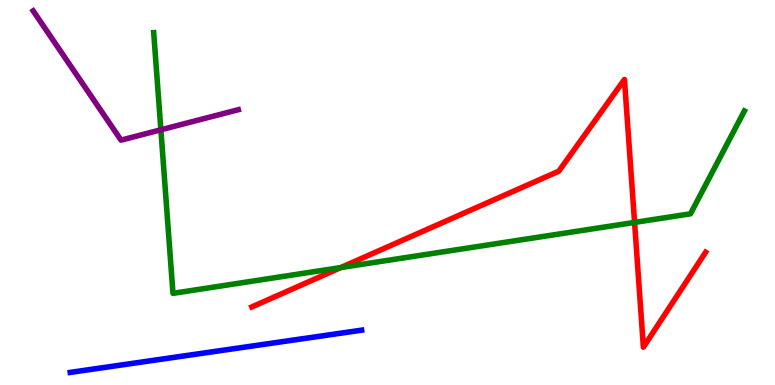[{'lines': ['blue', 'red'], 'intersections': []}, {'lines': ['green', 'red'], 'intersections': [{'x': 4.4, 'y': 3.05}, {'x': 8.19, 'y': 4.22}]}, {'lines': ['purple', 'red'], 'intersections': []}, {'lines': ['blue', 'green'], 'intersections': []}, {'lines': ['blue', 'purple'], 'intersections': []}, {'lines': ['green', 'purple'], 'intersections': [{'x': 2.08, 'y': 6.63}]}]